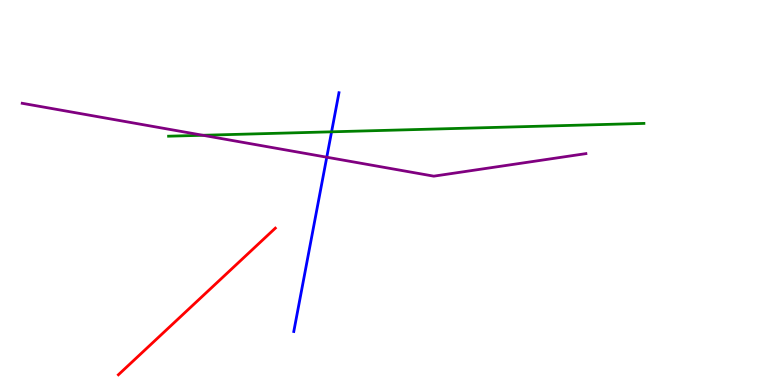[{'lines': ['blue', 'red'], 'intersections': []}, {'lines': ['green', 'red'], 'intersections': []}, {'lines': ['purple', 'red'], 'intersections': []}, {'lines': ['blue', 'green'], 'intersections': [{'x': 4.28, 'y': 6.58}]}, {'lines': ['blue', 'purple'], 'intersections': [{'x': 4.22, 'y': 5.92}]}, {'lines': ['green', 'purple'], 'intersections': [{'x': 2.62, 'y': 6.49}]}]